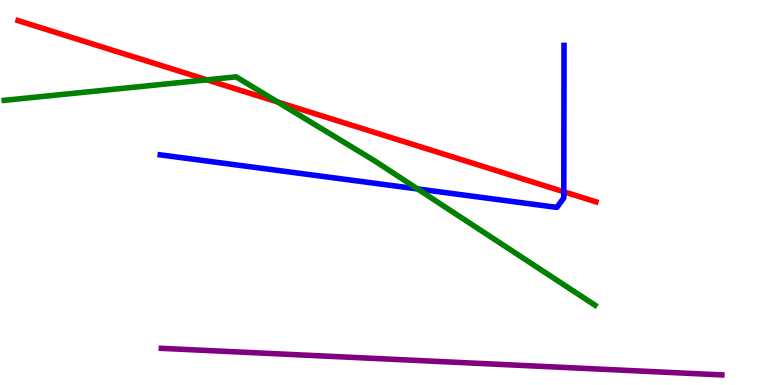[{'lines': ['blue', 'red'], 'intersections': [{'x': 7.27, 'y': 5.02}]}, {'lines': ['green', 'red'], 'intersections': [{'x': 2.67, 'y': 7.93}, {'x': 3.58, 'y': 7.35}]}, {'lines': ['purple', 'red'], 'intersections': []}, {'lines': ['blue', 'green'], 'intersections': [{'x': 5.39, 'y': 5.09}]}, {'lines': ['blue', 'purple'], 'intersections': []}, {'lines': ['green', 'purple'], 'intersections': []}]